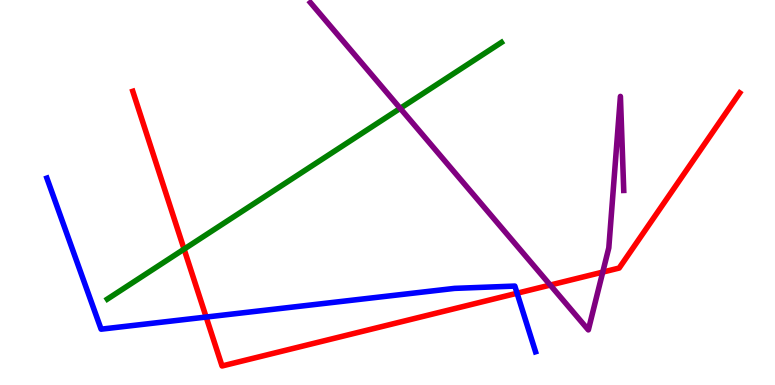[{'lines': ['blue', 'red'], 'intersections': [{'x': 2.66, 'y': 1.76}, {'x': 6.67, 'y': 2.38}]}, {'lines': ['green', 'red'], 'intersections': [{'x': 2.38, 'y': 3.53}]}, {'lines': ['purple', 'red'], 'intersections': [{'x': 7.1, 'y': 2.6}, {'x': 7.78, 'y': 2.93}]}, {'lines': ['blue', 'green'], 'intersections': []}, {'lines': ['blue', 'purple'], 'intersections': []}, {'lines': ['green', 'purple'], 'intersections': [{'x': 5.16, 'y': 7.19}]}]